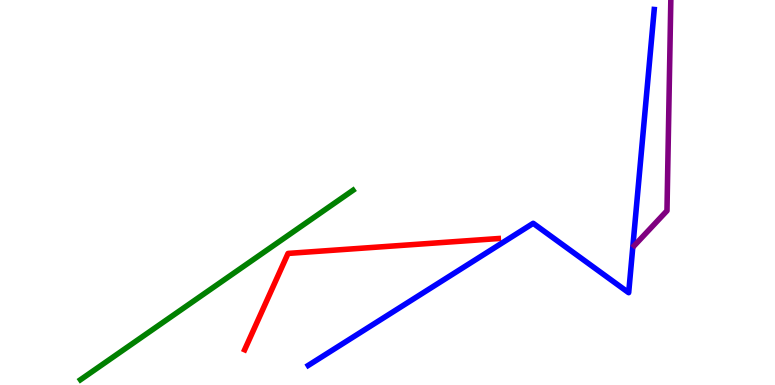[{'lines': ['blue', 'red'], 'intersections': []}, {'lines': ['green', 'red'], 'intersections': []}, {'lines': ['purple', 'red'], 'intersections': []}, {'lines': ['blue', 'green'], 'intersections': []}, {'lines': ['blue', 'purple'], 'intersections': []}, {'lines': ['green', 'purple'], 'intersections': []}]